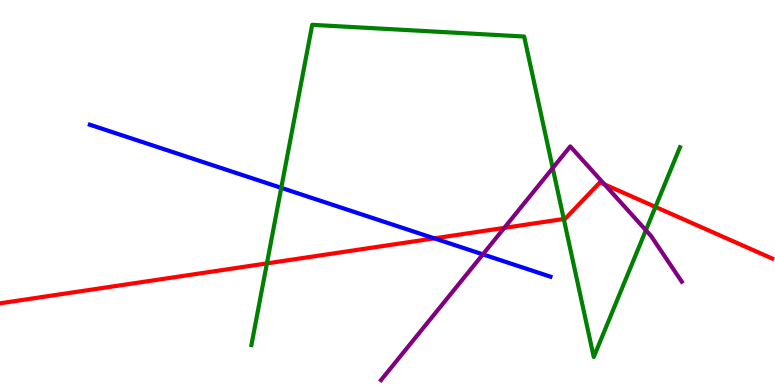[{'lines': ['blue', 'red'], 'intersections': [{'x': 5.6, 'y': 3.81}]}, {'lines': ['green', 'red'], 'intersections': [{'x': 3.44, 'y': 3.16}, {'x': 7.27, 'y': 4.31}, {'x': 8.46, 'y': 4.63}]}, {'lines': ['purple', 'red'], 'intersections': [{'x': 6.51, 'y': 4.08}, {'x': 7.8, 'y': 5.21}]}, {'lines': ['blue', 'green'], 'intersections': [{'x': 3.63, 'y': 5.12}]}, {'lines': ['blue', 'purple'], 'intersections': [{'x': 6.23, 'y': 3.39}]}, {'lines': ['green', 'purple'], 'intersections': [{'x': 7.13, 'y': 5.63}, {'x': 8.33, 'y': 4.02}]}]